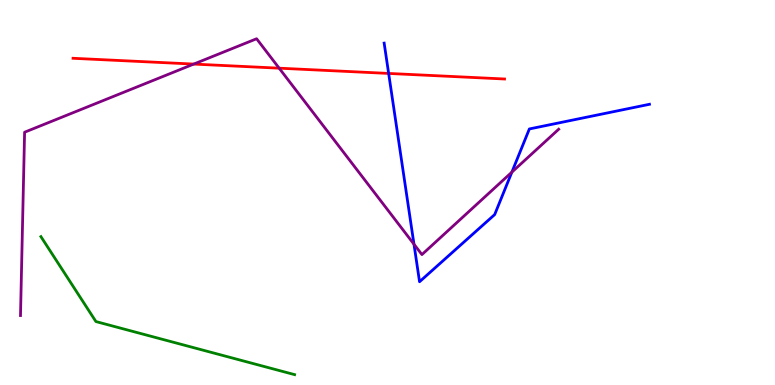[{'lines': ['blue', 'red'], 'intersections': [{'x': 5.01, 'y': 8.09}]}, {'lines': ['green', 'red'], 'intersections': []}, {'lines': ['purple', 'red'], 'intersections': [{'x': 2.5, 'y': 8.34}, {'x': 3.6, 'y': 8.23}]}, {'lines': ['blue', 'green'], 'intersections': []}, {'lines': ['blue', 'purple'], 'intersections': [{'x': 5.34, 'y': 3.66}, {'x': 6.6, 'y': 5.53}]}, {'lines': ['green', 'purple'], 'intersections': []}]